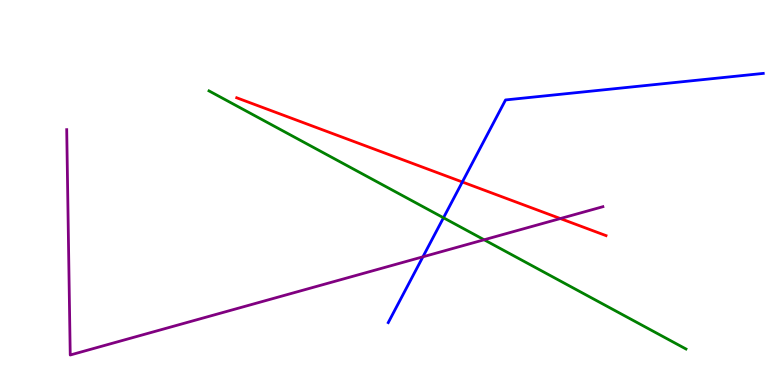[{'lines': ['blue', 'red'], 'intersections': [{'x': 5.97, 'y': 5.27}]}, {'lines': ['green', 'red'], 'intersections': []}, {'lines': ['purple', 'red'], 'intersections': [{'x': 7.23, 'y': 4.32}]}, {'lines': ['blue', 'green'], 'intersections': [{'x': 5.72, 'y': 4.34}]}, {'lines': ['blue', 'purple'], 'intersections': [{'x': 5.46, 'y': 3.33}]}, {'lines': ['green', 'purple'], 'intersections': [{'x': 6.25, 'y': 3.77}]}]